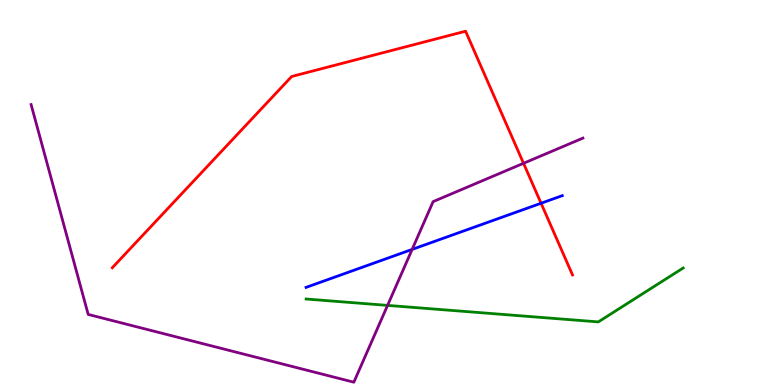[{'lines': ['blue', 'red'], 'intersections': [{'x': 6.98, 'y': 4.72}]}, {'lines': ['green', 'red'], 'intersections': []}, {'lines': ['purple', 'red'], 'intersections': [{'x': 6.76, 'y': 5.76}]}, {'lines': ['blue', 'green'], 'intersections': []}, {'lines': ['blue', 'purple'], 'intersections': [{'x': 5.32, 'y': 3.52}]}, {'lines': ['green', 'purple'], 'intersections': [{'x': 5.0, 'y': 2.07}]}]